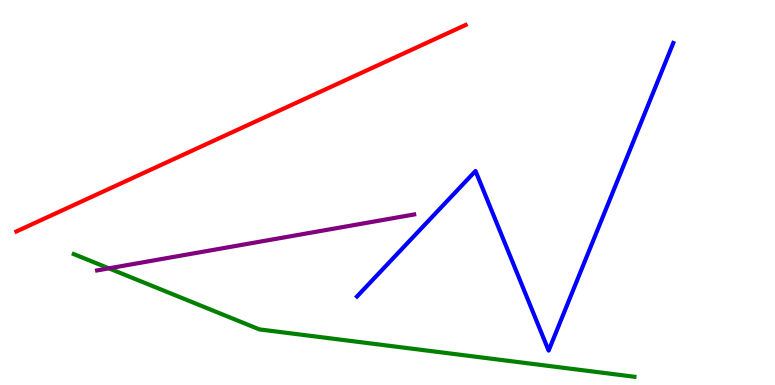[{'lines': ['blue', 'red'], 'intersections': []}, {'lines': ['green', 'red'], 'intersections': []}, {'lines': ['purple', 'red'], 'intersections': []}, {'lines': ['blue', 'green'], 'intersections': []}, {'lines': ['blue', 'purple'], 'intersections': []}, {'lines': ['green', 'purple'], 'intersections': [{'x': 1.4, 'y': 3.03}]}]